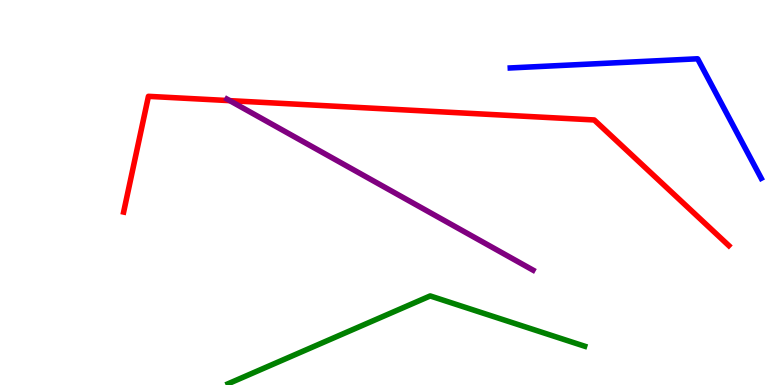[{'lines': ['blue', 'red'], 'intersections': []}, {'lines': ['green', 'red'], 'intersections': []}, {'lines': ['purple', 'red'], 'intersections': [{'x': 2.96, 'y': 7.39}]}, {'lines': ['blue', 'green'], 'intersections': []}, {'lines': ['blue', 'purple'], 'intersections': []}, {'lines': ['green', 'purple'], 'intersections': []}]